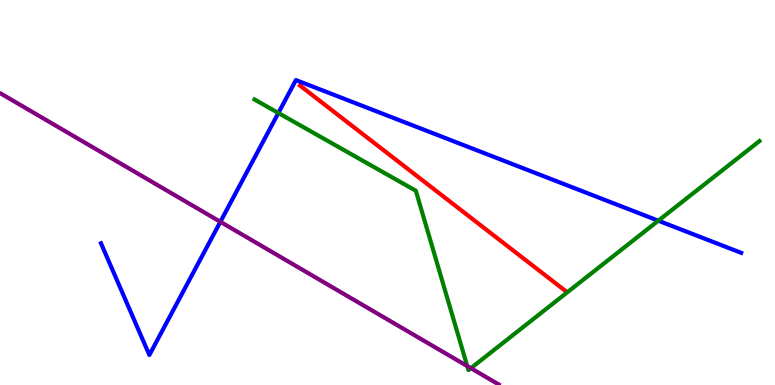[{'lines': ['blue', 'red'], 'intersections': []}, {'lines': ['green', 'red'], 'intersections': []}, {'lines': ['purple', 'red'], 'intersections': []}, {'lines': ['blue', 'green'], 'intersections': [{'x': 3.59, 'y': 7.07}, {'x': 8.49, 'y': 4.27}]}, {'lines': ['blue', 'purple'], 'intersections': [{'x': 2.84, 'y': 4.24}]}, {'lines': ['green', 'purple'], 'intersections': [{'x': 6.03, 'y': 0.492}, {'x': 6.08, 'y': 0.437}]}]